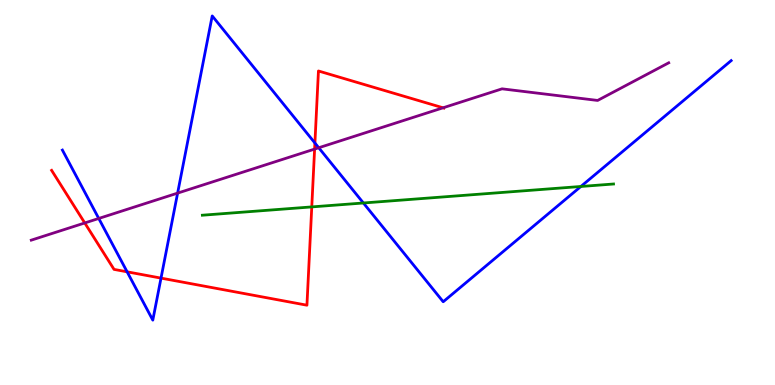[{'lines': ['blue', 'red'], 'intersections': [{'x': 1.64, 'y': 2.94}, {'x': 2.08, 'y': 2.78}, {'x': 4.06, 'y': 6.29}]}, {'lines': ['green', 'red'], 'intersections': [{'x': 4.02, 'y': 4.63}]}, {'lines': ['purple', 'red'], 'intersections': [{'x': 1.09, 'y': 4.21}, {'x': 4.06, 'y': 6.13}, {'x': 5.72, 'y': 7.2}]}, {'lines': ['blue', 'green'], 'intersections': [{'x': 4.69, 'y': 4.73}, {'x': 7.5, 'y': 5.16}]}, {'lines': ['blue', 'purple'], 'intersections': [{'x': 1.27, 'y': 4.33}, {'x': 2.29, 'y': 4.98}, {'x': 4.11, 'y': 6.16}]}, {'lines': ['green', 'purple'], 'intersections': []}]